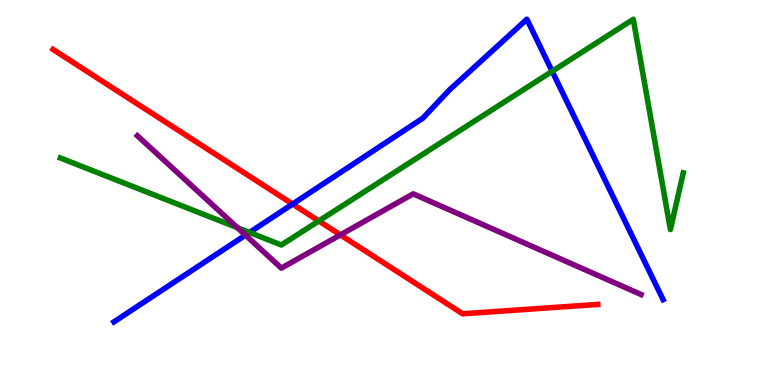[{'lines': ['blue', 'red'], 'intersections': [{'x': 3.78, 'y': 4.7}]}, {'lines': ['green', 'red'], 'intersections': [{'x': 4.11, 'y': 4.26}]}, {'lines': ['purple', 'red'], 'intersections': [{'x': 4.39, 'y': 3.9}]}, {'lines': ['blue', 'green'], 'intersections': [{'x': 3.22, 'y': 3.96}, {'x': 7.12, 'y': 8.15}]}, {'lines': ['blue', 'purple'], 'intersections': [{'x': 3.17, 'y': 3.89}]}, {'lines': ['green', 'purple'], 'intersections': [{'x': 3.06, 'y': 4.09}]}]